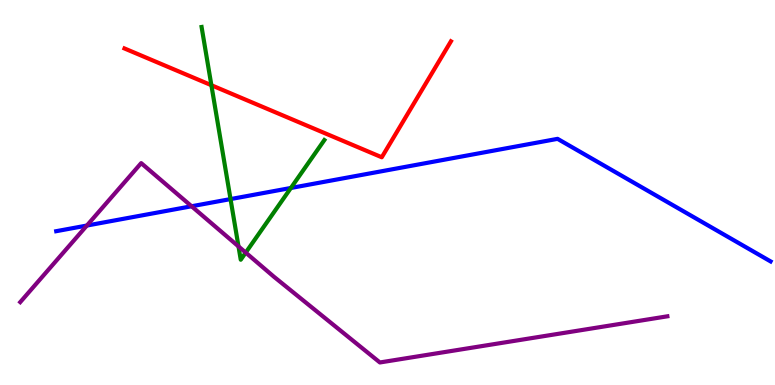[{'lines': ['blue', 'red'], 'intersections': []}, {'lines': ['green', 'red'], 'intersections': [{'x': 2.73, 'y': 7.79}]}, {'lines': ['purple', 'red'], 'intersections': []}, {'lines': ['blue', 'green'], 'intersections': [{'x': 2.97, 'y': 4.83}, {'x': 3.75, 'y': 5.12}]}, {'lines': ['blue', 'purple'], 'intersections': [{'x': 1.12, 'y': 4.14}, {'x': 2.47, 'y': 4.64}]}, {'lines': ['green', 'purple'], 'intersections': [{'x': 3.08, 'y': 3.6}, {'x': 3.17, 'y': 3.44}]}]